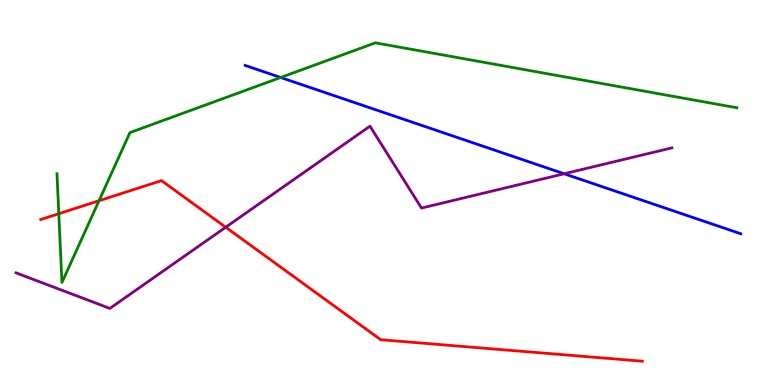[{'lines': ['blue', 'red'], 'intersections': []}, {'lines': ['green', 'red'], 'intersections': [{'x': 0.759, 'y': 4.45}, {'x': 1.28, 'y': 4.79}]}, {'lines': ['purple', 'red'], 'intersections': [{'x': 2.91, 'y': 4.1}]}, {'lines': ['blue', 'green'], 'intersections': [{'x': 3.62, 'y': 7.99}]}, {'lines': ['blue', 'purple'], 'intersections': [{'x': 7.28, 'y': 5.49}]}, {'lines': ['green', 'purple'], 'intersections': []}]